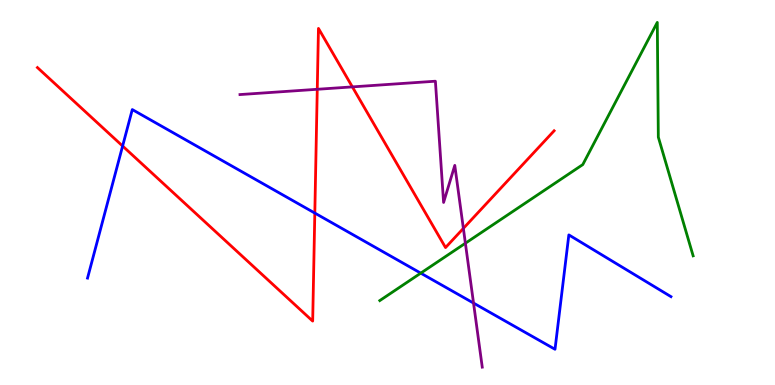[{'lines': ['blue', 'red'], 'intersections': [{'x': 1.58, 'y': 6.21}, {'x': 4.06, 'y': 4.47}]}, {'lines': ['green', 'red'], 'intersections': []}, {'lines': ['purple', 'red'], 'intersections': [{'x': 4.09, 'y': 7.68}, {'x': 4.55, 'y': 7.74}, {'x': 5.98, 'y': 4.07}]}, {'lines': ['blue', 'green'], 'intersections': [{'x': 5.43, 'y': 2.91}]}, {'lines': ['blue', 'purple'], 'intersections': [{'x': 6.11, 'y': 2.13}]}, {'lines': ['green', 'purple'], 'intersections': [{'x': 6.0, 'y': 3.68}]}]